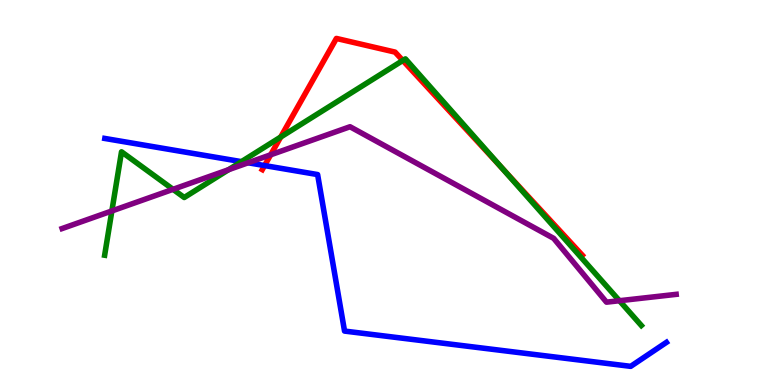[{'lines': ['blue', 'red'], 'intersections': [{'x': 3.41, 'y': 5.7}]}, {'lines': ['green', 'red'], 'intersections': [{'x': 3.62, 'y': 6.44}, {'x': 5.2, 'y': 8.43}, {'x': 6.49, 'y': 5.6}]}, {'lines': ['purple', 'red'], 'intersections': [{'x': 3.49, 'y': 5.98}]}, {'lines': ['blue', 'green'], 'intersections': [{'x': 3.12, 'y': 5.8}]}, {'lines': ['blue', 'purple'], 'intersections': [{'x': 3.2, 'y': 5.77}]}, {'lines': ['green', 'purple'], 'intersections': [{'x': 1.44, 'y': 4.52}, {'x': 2.23, 'y': 5.08}, {'x': 2.95, 'y': 5.59}, {'x': 7.99, 'y': 2.19}]}]